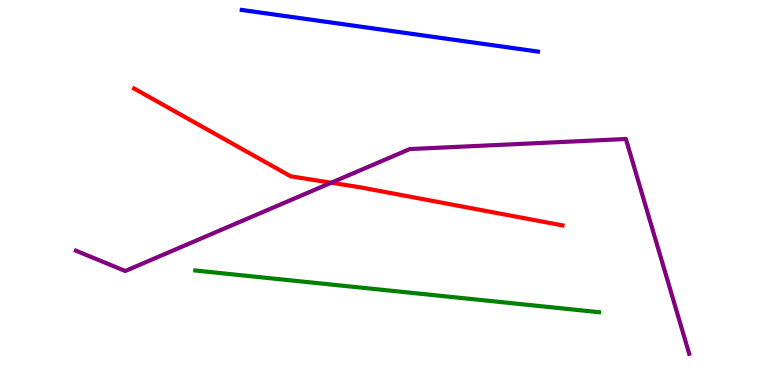[{'lines': ['blue', 'red'], 'intersections': []}, {'lines': ['green', 'red'], 'intersections': []}, {'lines': ['purple', 'red'], 'intersections': [{'x': 4.27, 'y': 5.25}]}, {'lines': ['blue', 'green'], 'intersections': []}, {'lines': ['blue', 'purple'], 'intersections': []}, {'lines': ['green', 'purple'], 'intersections': []}]